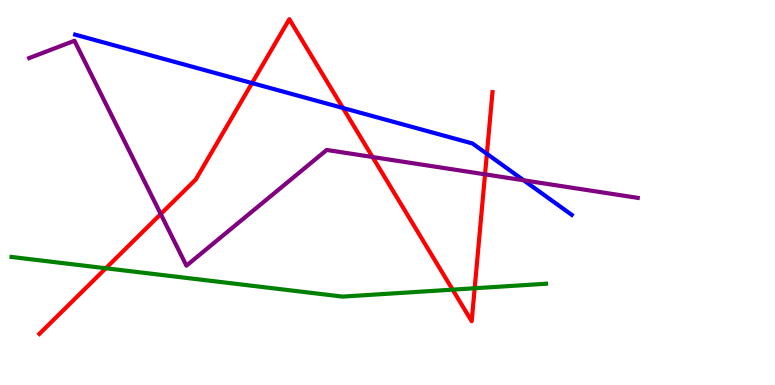[{'lines': ['blue', 'red'], 'intersections': [{'x': 3.25, 'y': 7.84}, {'x': 4.43, 'y': 7.2}, {'x': 6.28, 'y': 6.0}]}, {'lines': ['green', 'red'], 'intersections': [{'x': 1.37, 'y': 3.03}, {'x': 5.84, 'y': 2.48}, {'x': 6.12, 'y': 2.51}]}, {'lines': ['purple', 'red'], 'intersections': [{'x': 2.07, 'y': 4.44}, {'x': 4.81, 'y': 5.92}, {'x': 6.26, 'y': 5.47}]}, {'lines': ['blue', 'green'], 'intersections': []}, {'lines': ['blue', 'purple'], 'intersections': [{'x': 6.76, 'y': 5.32}]}, {'lines': ['green', 'purple'], 'intersections': []}]